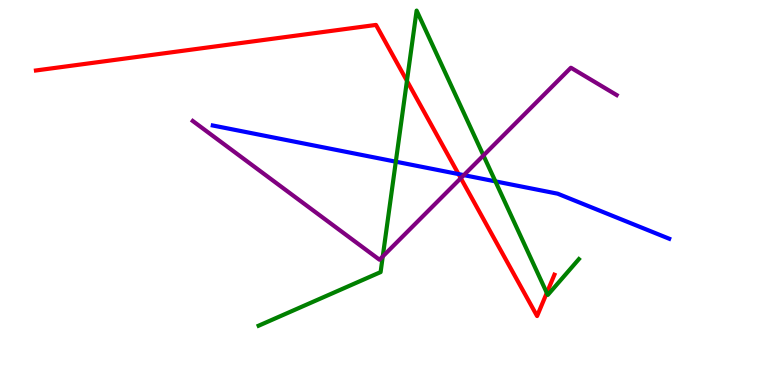[{'lines': ['blue', 'red'], 'intersections': [{'x': 5.92, 'y': 5.48}]}, {'lines': ['green', 'red'], 'intersections': [{'x': 5.25, 'y': 7.9}, {'x': 7.06, 'y': 2.39}]}, {'lines': ['purple', 'red'], 'intersections': [{'x': 5.95, 'y': 5.37}]}, {'lines': ['blue', 'green'], 'intersections': [{'x': 5.11, 'y': 5.8}, {'x': 6.39, 'y': 5.29}]}, {'lines': ['blue', 'purple'], 'intersections': [{'x': 5.98, 'y': 5.45}]}, {'lines': ['green', 'purple'], 'intersections': [{'x': 4.94, 'y': 3.34}, {'x': 6.24, 'y': 5.96}]}]